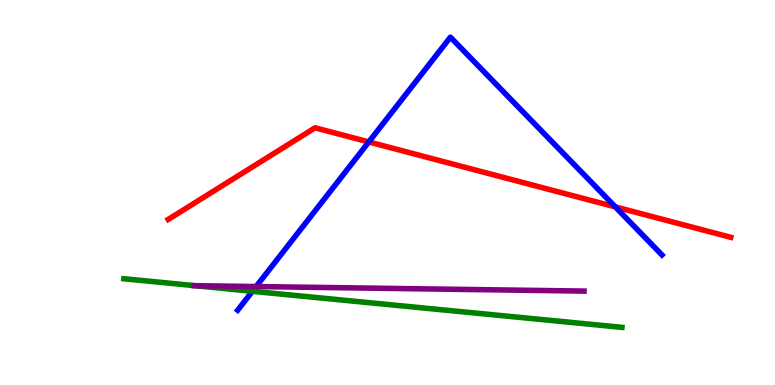[{'lines': ['blue', 'red'], 'intersections': [{'x': 4.76, 'y': 6.31}, {'x': 7.94, 'y': 4.63}]}, {'lines': ['green', 'red'], 'intersections': []}, {'lines': ['purple', 'red'], 'intersections': []}, {'lines': ['blue', 'green'], 'intersections': [{'x': 3.26, 'y': 2.43}]}, {'lines': ['blue', 'purple'], 'intersections': [{'x': 3.3, 'y': 2.56}]}, {'lines': ['green', 'purple'], 'intersections': [{'x': 2.52, 'y': 2.58}]}]